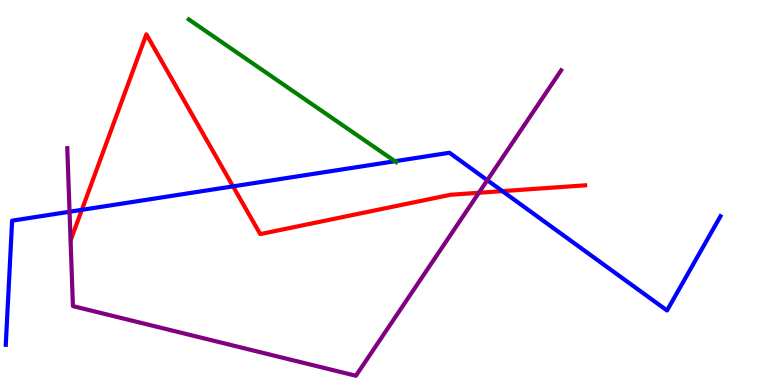[{'lines': ['blue', 'red'], 'intersections': [{'x': 1.06, 'y': 4.55}, {'x': 3.01, 'y': 5.16}, {'x': 6.48, 'y': 5.04}]}, {'lines': ['green', 'red'], 'intersections': []}, {'lines': ['purple', 'red'], 'intersections': [{'x': 6.18, 'y': 4.99}]}, {'lines': ['blue', 'green'], 'intersections': [{'x': 5.1, 'y': 5.81}]}, {'lines': ['blue', 'purple'], 'intersections': [{'x': 0.897, 'y': 4.5}, {'x': 6.29, 'y': 5.32}]}, {'lines': ['green', 'purple'], 'intersections': []}]